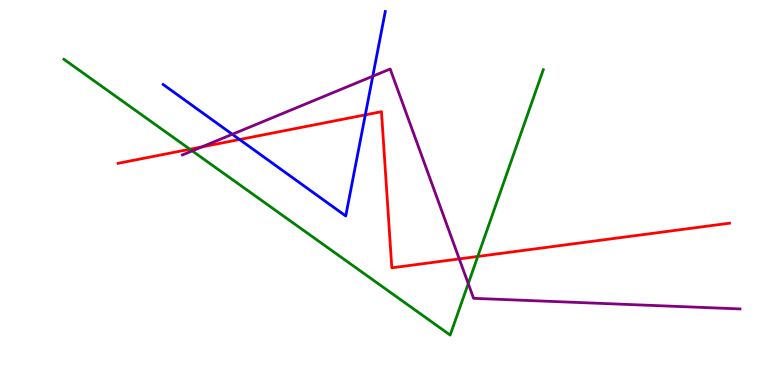[{'lines': ['blue', 'red'], 'intersections': [{'x': 3.09, 'y': 6.38}, {'x': 4.71, 'y': 7.02}]}, {'lines': ['green', 'red'], 'intersections': [{'x': 2.45, 'y': 6.12}, {'x': 6.16, 'y': 3.34}]}, {'lines': ['purple', 'red'], 'intersections': [{'x': 2.6, 'y': 6.18}, {'x': 5.93, 'y': 3.28}]}, {'lines': ['blue', 'green'], 'intersections': []}, {'lines': ['blue', 'purple'], 'intersections': [{'x': 3.0, 'y': 6.51}, {'x': 4.81, 'y': 8.02}]}, {'lines': ['green', 'purple'], 'intersections': [{'x': 2.48, 'y': 6.08}, {'x': 6.04, 'y': 2.63}]}]